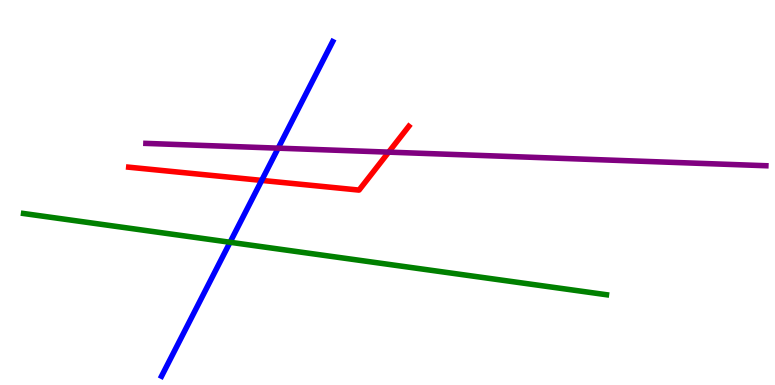[{'lines': ['blue', 'red'], 'intersections': [{'x': 3.38, 'y': 5.31}]}, {'lines': ['green', 'red'], 'intersections': []}, {'lines': ['purple', 'red'], 'intersections': [{'x': 5.01, 'y': 6.05}]}, {'lines': ['blue', 'green'], 'intersections': [{'x': 2.97, 'y': 3.71}]}, {'lines': ['blue', 'purple'], 'intersections': [{'x': 3.59, 'y': 6.15}]}, {'lines': ['green', 'purple'], 'intersections': []}]